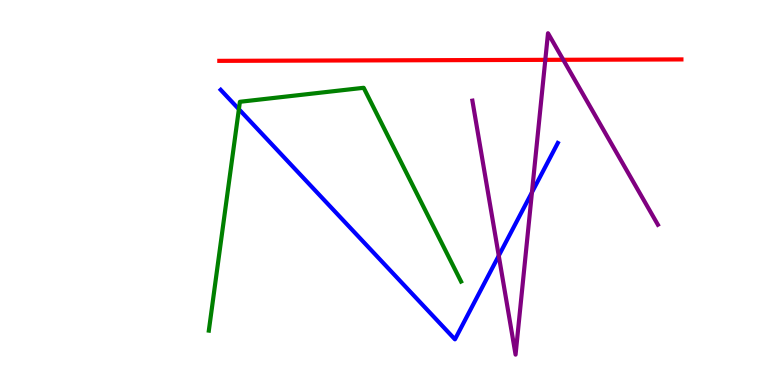[{'lines': ['blue', 'red'], 'intersections': []}, {'lines': ['green', 'red'], 'intersections': []}, {'lines': ['purple', 'red'], 'intersections': [{'x': 7.04, 'y': 8.45}, {'x': 7.27, 'y': 8.45}]}, {'lines': ['blue', 'green'], 'intersections': [{'x': 3.08, 'y': 7.16}]}, {'lines': ['blue', 'purple'], 'intersections': [{'x': 6.44, 'y': 3.36}, {'x': 6.86, 'y': 5.0}]}, {'lines': ['green', 'purple'], 'intersections': []}]